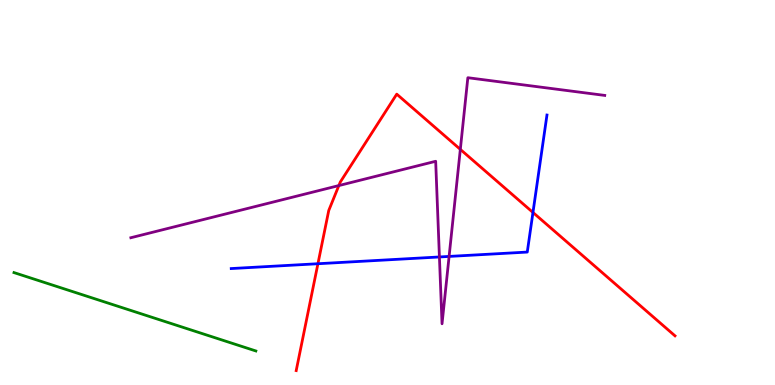[{'lines': ['blue', 'red'], 'intersections': [{'x': 4.1, 'y': 3.15}, {'x': 6.88, 'y': 4.48}]}, {'lines': ['green', 'red'], 'intersections': []}, {'lines': ['purple', 'red'], 'intersections': [{'x': 4.37, 'y': 5.18}, {'x': 5.94, 'y': 6.12}]}, {'lines': ['blue', 'green'], 'intersections': []}, {'lines': ['blue', 'purple'], 'intersections': [{'x': 5.67, 'y': 3.33}, {'x': 5.79, 'y': 3.34}]}, {'lines': ['green', 'purple'], 'intersections': []}]